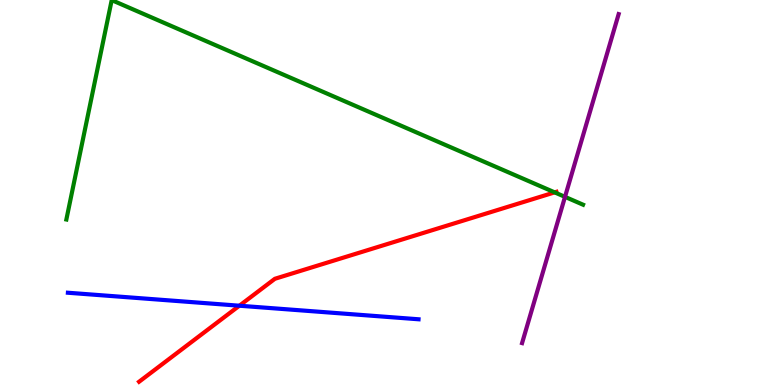[{'lines': ['blue', 'red'], 'intersections': [{'x': 3.09, 'y': 2.06}]}, {'lines': ['green', 'red'], 'intersections': [{'x': 7.16, 'y': 5.0}]}, {'lines': ['purple', 'red'], 'intersections': []}, {'lines': ['blue', 'green'], 'intersections': []}, {'lines': ['blue', 'purple'], 'intersections': []}, {'lines': ['green', 'purple'], 'intersections': [{'x': 7.29, 'y': 4.89}]}]